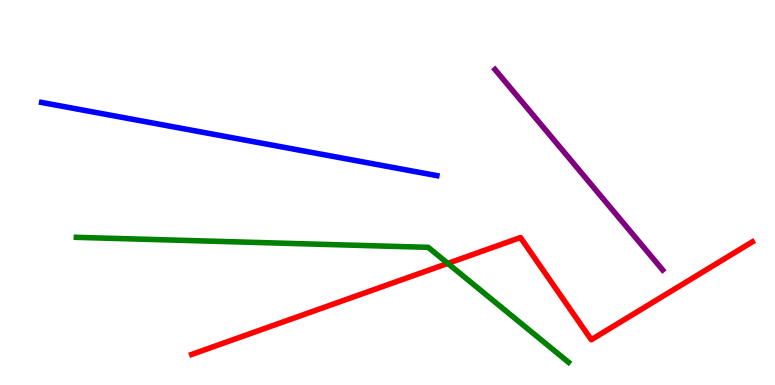[{'lines': ['blue', 'red'], 'intersections': []}, {'lines': ['green', 'red'], 'intersections': [{'x': 5.78, 'y': 3.16}]}, {'lines': ['purple', 'red'], 'intersections': []}, {'lines': ['blue', 'green'], 'intersections': []}, {'lines': ['blue', 'purple'], 'intersections': []}, {'lines': ['green', 'purple'], 'intersections': []}]